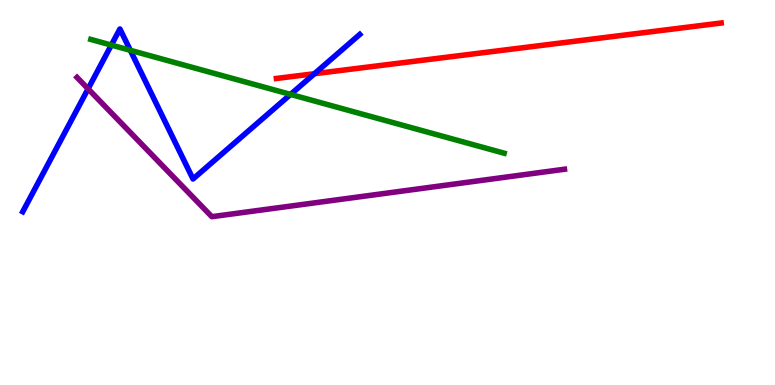[{'lines': ['blue', 'red'], 'intersections': [{'x': 4.06, 'y': 8.08}]}, {'lines': ['green', 'red'], 'intersections': []}, {'lines': ['purple', 'red'], 'intersections': []}, {'lines': ['blue', 'green'], 'intersections': [{'x': 1.44, 'y': 8.83}, {'x': 1.68, 'y': 8.69}, {'x': 3.75, 'y': 7.55}]}, {'lines': ['blue', 'purple'], 'intersections': [{'x': 1.14, 'y': 7.69}]}, {'lines': ['green', 'purple'], 'intersections': []}]